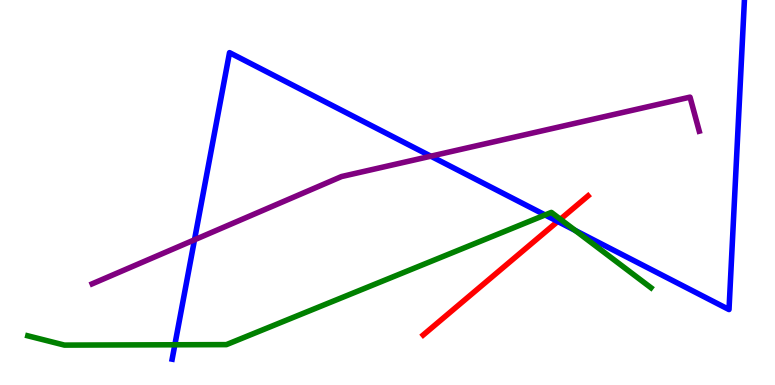[{'lines': ['blue', 'red'], 'intersections': [{'x': 7.2, 'y': 4.25}]}, {'lines': ['green', 'red'], 'intersections': [{'x': 7.23, 'y': 4.31}]}, {'lines': ['purple', 'red'], 'intersections': []}, {'lines': ['blue', 'green'], 'intersections': [{'x': 2.26, 'y': 1.04}, {'x': 7.03, 'y': 4.42}, {'x': 7.42, 'y': 4.01}]}, {'lines': ['blue', 'purple'], 'intersections': [{'x': 2.51, 'y': 3.77}, {'x': 5.56, 'y': 5.94}]}, {'lines': ['green', 'purple'], 'intersections': []}]